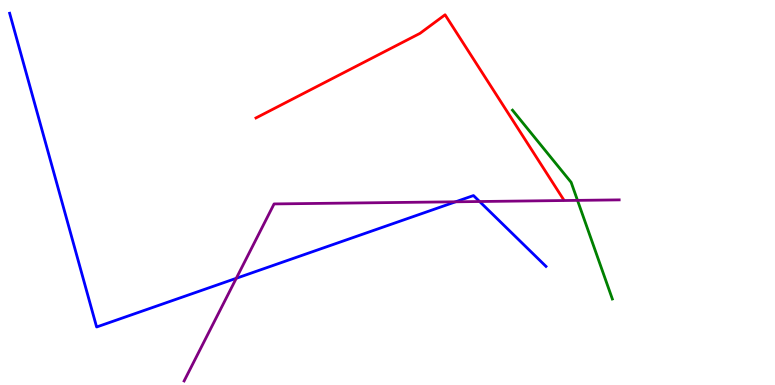[{'lines': ['blue', 'red'], 'intersections': []}, {'lines': ['green', 'red'], 'intersections': []}, {'lines': ['purple', 'red'], 'intersections': []}, {'lines': ['blue', 'green'], 'intersections': []}, {'lines': ['blue', 'purple'], 'intersections': [{'x': 3.05, 'y': 2.77}, {'x': 5.88, 'y': 4.76}, {'x': 6.19, 'y': 4.77}]}, {'lines': ['green', 'purple'], 'intersections': [{'x': 7.45, 'y': 4.8}]}]